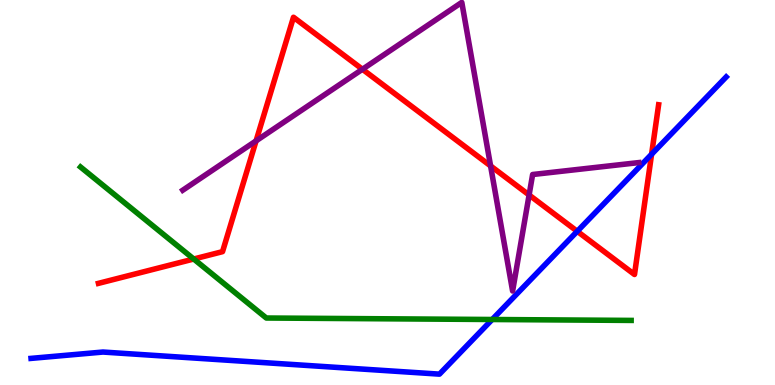[{'lines': ['blue', 'red'], 'intersections': [{'x': 7.45, 'y': 3.99}, {'x': 8.41, 'y': 5.99}]}, {'lines': ['green', 'red'], 'intersections': [{'x': 2.5, 'y': 3.27}]}, {'lines': ['purple', 'red'], 'intersections': [{'x': 3.3, 'y': 6.34}, {'x': 4.68, 'y': 8.2}, {'x': 6.33, 'y': 5.69}, {'x': 6.83, 'y': 4.94}]}, {'lines': ['blue', 'green'], 'intersections': [{'x': 6.35, 'y': 1.7}]}, {'lines': ['blue', 'purple'], 'intersections': []}, {'lines': ['green', 'purple'], 'intersections': []}]